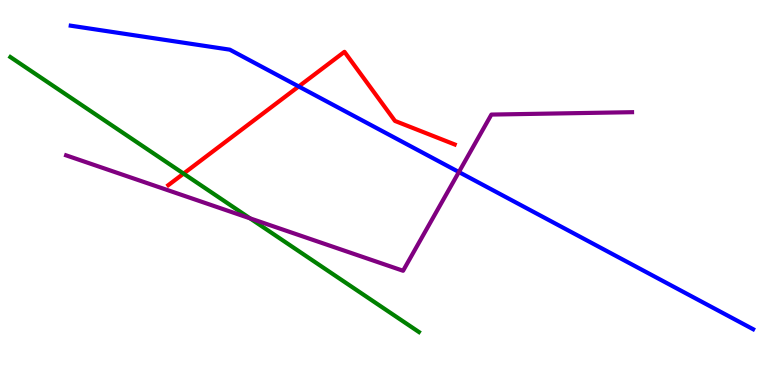[{'lines': ['blue', 'red'], 'intersections': [{'x': 3.85, 'y': 7.75}]}, {'lines': ['green', 'red'], 'intersections': [{'x': 2.37, 'y': 5.49}]}, {'lines': ['purple', 'red'], 'intersections': []}, {'lines': ['blue', 'green'], 'intersections': []}, {'lines': ['blue', 'purple'], 'intersections': [{'x': 5.92, 'y': 5.53}]}, {'lines': ['green', 'purple'], 'intersections': [{'x': 3.23, 'y': 4.33}]}]